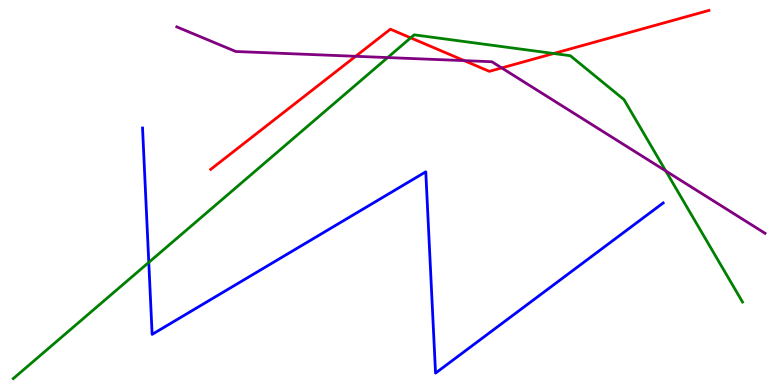[{'lines': ['blue', 'red'], 'intersections': []}, {'lines': ['green', 'red'], 'intersections': [{'x': 5.3, 'y': 9.02}, {'x': 7.14, 'y': 8.61}]}, {'lines': ['purple', 'red'], 'intersections': [{'x': 4.59, 'y': 8.54}, {'x': 5.99, 'y': 8.43}, {'x': 6.47, 'y': 8.24}]}, {'lines': ['blue', 'green'], 'intersections': [{'x': 1.92, 'y': 3.18}]}, {'lines': ['blue', 'purple'], 'intersections': []}, {'lines': ['green', 'purple'], 'intersections': [{'x': 5.0, 'y': 8.5}, {'x': 8.59, 'y': 5.56}]}]